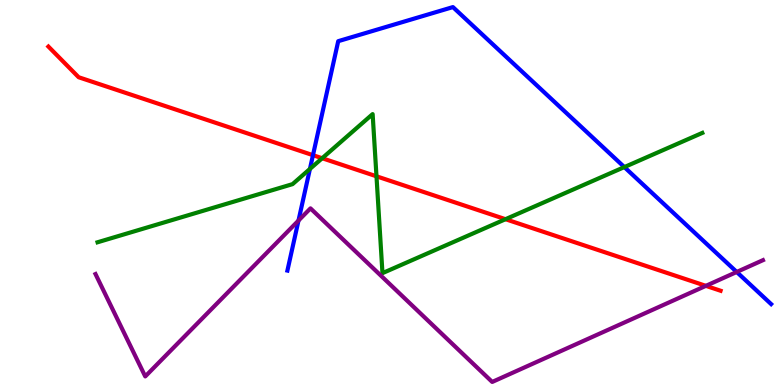[{'lines': ['blue', 'red'], 'intersections': [{'x': 4.04, 'y': 5.97}]}, {'lines': ['green', 'red'], 'intersections': [{'x': 4.16, 'y': 5.89}, {'x': 4.86, 'y': 5.42}, {'x': 6.52, 'y': 4.31}]}, {'lines': ['purple', 'red'], 'intersections': [{'x': 9.11, 'y': 2.58}]}, {'lines': ['blue', 'green'], 'intersections': [{'x': 4.0, 'y': 5.61}, {'x': 8.06, 'y': 5.66}]}, {'lines': ['blue', 'purple'], 'intersections': [{'x': 3.85, 'y': 4.27}, {'x': 9.51, 'y': 2.94}]}, {'lines': ['green', 'purple'], 'intersections': []}]